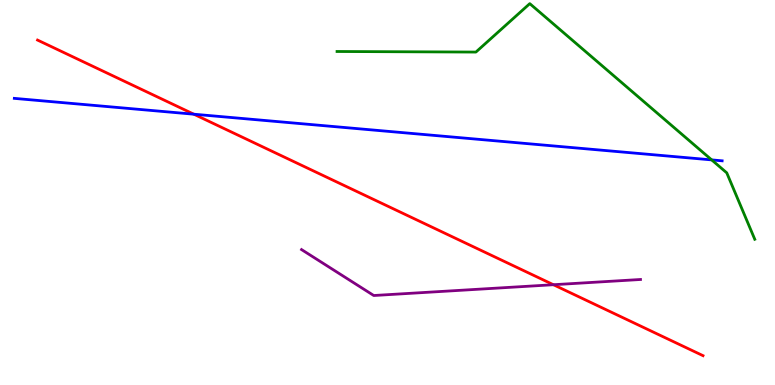[{'lines': ['blue', 'red'], 'intersections': [{'x': 2.5, 'y': 7.03}]}, {'lines': ['green', 'red'], 'intersections': []}, {'lines': ['purple', 'red'], 'intersections': [{'x': 7.14, 'y': 2.6}]}, {'lines': ['blue', 'green'], 'intersections': [{'x': 9.18, 'y': 5.85}]}, {'lines': ['blue', 'purple'], 'intersections': []}, {'lines': ['green', 'purple'], 'intersections': []}]